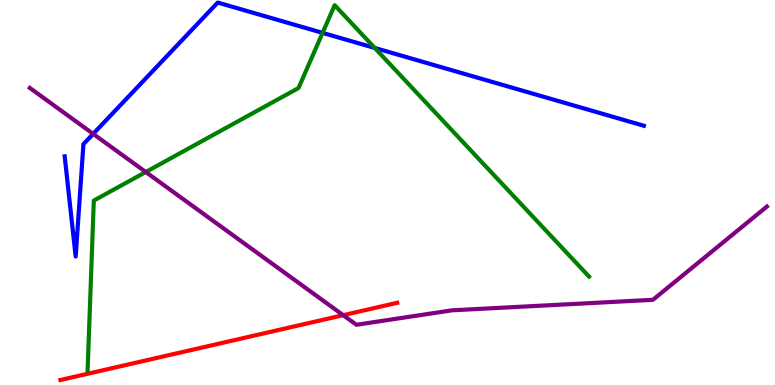[{'lines': ['blue', 'red'], 'intersections': []}, {'lines': ['green', 'red'], 'intersections': []}, {'lines': ['purple', 'red'], 'intersections': [{'x': 4.43, 'y': 1.81}]}, {'lines': ['blue', 'green'], 'intersections': [{'x': 4.16, 'y': 9.15}, {'x': 4.84, 'y': 8.75}]}, {'lines': ['blue', 'purple'], 'intersections': [{'x': 1.2, 'y': 6.52}]}, {'lines': ['green', 'purple'], 'intersections': [{'x': 1.88, 'y': 5.53}]}]